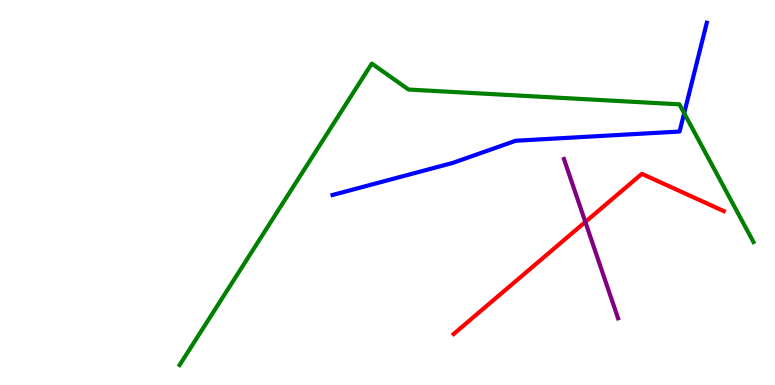[{'lines': ['blue', 'red'], 'intersections': []}, {'lines': ['green', 'red'], 'intersections': []}, {'lines': ['purple', 'red'], 'intersections': [{'x': 7.55, 'y': 4.23}]}, {'lines': ['blue', 'green'], 'intersections': [{'x': 8.83, 'y': 7.06}]}, {'lines': ['blue', 'purple'], 'intersections': []}, {'lines': ['green', 'purple'], 'intersections': []}]